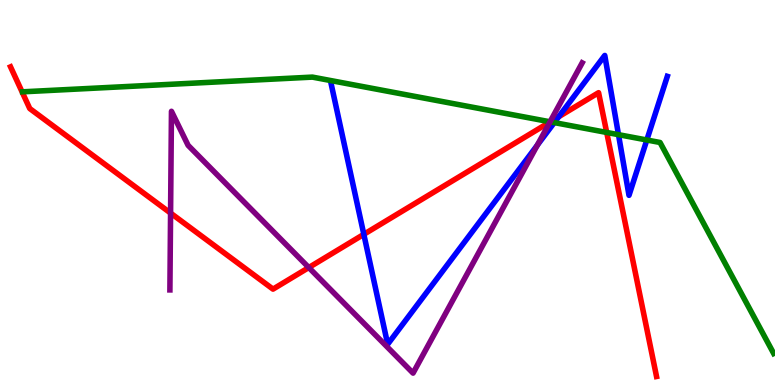[{'lines': ['blue', 'red'], 'intersections': [{'x': 4.69, 'y': 3.91}, {'x': 7.21, 'y': 6.97}]}, {'lines': ['green', 'red'], 'intersections': [{'x': 7.1, 'y': 6.84}, {'x': 7.83, 'y': 6.56}]}, {'lines': ['purple', 'red'], 'intersections': [{'x': 2.2, 'y': 4.47}, {'x': 3.98, 'y': 3.05}, {'x': 7.1, 'y': 6.83}]}, {'lines': ['blue', 'green'], 'intersections': [{'x': 7.15, 'y': 6.82}, {'x': 7.98, 'y': 6.5}, {'x': 8.35, 'y': 6.36}]}, {'lines': ['blue', 'purple'], 'intersections': [{'x': 6.93, 'y': 6.23}]}, {'lines': ['green', 'purple'], 'intersections': [{'x': 7.1, 'y': 6.84}]}]